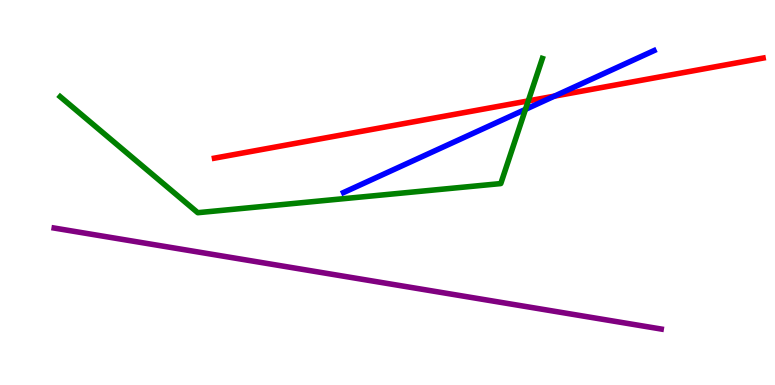[{'lines': ['blue', 'red'], 'intersections': [{'x': 7.15, 'y': 7.5}]}, {'lines': ['green', 'red'], 'intersections': [{'x': 6.82, 'y': 7.38}]}, {'lines': ['purple', 'red'], 'intersections': []}, {'lines': ['blue', 'green'], 'intersections': [{'x': 6.78, 'y': 7.16}]}, {'lines': ['blue', 'purple'], 'intersections': []}, {'lines': ['green', 'purple'], 'intersections': []}]